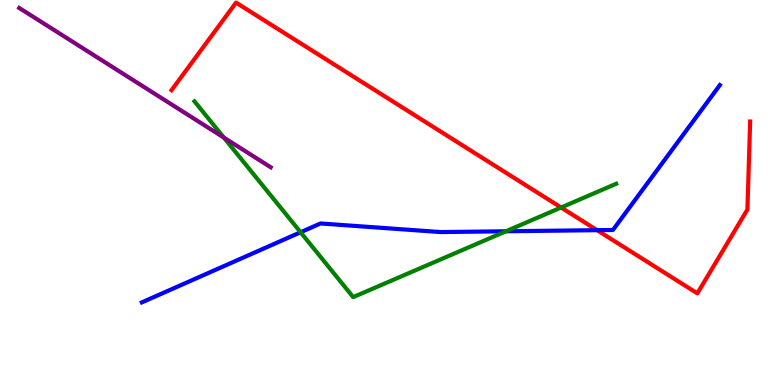[{'lines': ['blue', 'red'], 'intersections': [{'x': 7.7, 'y': 4.02}]}, {'lines': ['green', 'red'], 'intersections': [{'x': 7.24, 'y': 4.61}]}, {'lines': ['purple', 'red'], 'intersections': []}, {'lines': ['blue', 'green'], 'intersections': [{'x': 3.88, 'y': 3.97}, {'x': 6.53, 'y': 3.99}]}, {'lines': ['blue', 'purple'], 'intersections': []}, {'lines': ['green', 'purple'], 'intersections': [{'x': 2.89, 'y': 6.43}]}]